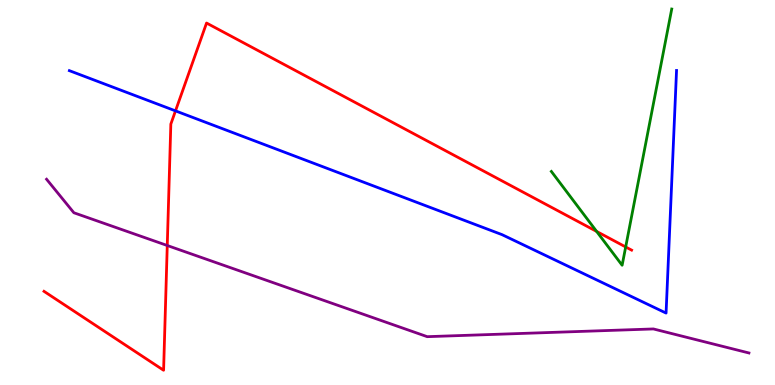[{'lines': ['blue', 'red'], 'intersections': [{'x': 2.26, 'y': 7.12}]}, {'lines': ['green', 'red'], 'intersections': [{'x': 7.7, 'y': 3.99}, {'x': 8.07, 'y': 3.59}]}, {'lines': ['purple', 'red'], 'intersections': [{'x': 2.16, 'y': 3.62}]}, {'lines': ['blue', 'green'], 'intersections': []}, {'lines': ['blue', 'purple'], 'intersections': []}, {'lines': ['green', 'purple'], 'intersections': []}]